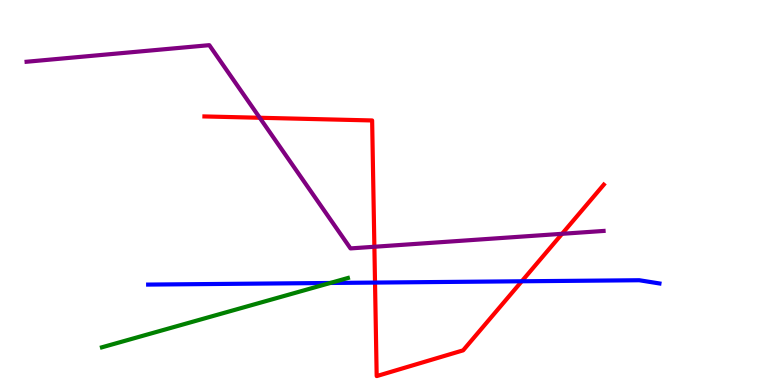[{'lines': ['blue', 'red'], 'intersections': [{'x': 4.84, 'y': 2.66}, {'x': 6.73, 'y': 2.69}]}, {'lines': ['green', 'red'], 'intersections': []}, {'lines': ['purple', 'red'], 'intersections': [{'x': 3.35, 'y': 6.94}, {'x': 4.83, 'y': 3.59}, {'x': 7.25, 'y': 3.93}]}, {'lines': ['blue', 'green'], 'intersections': [{'x': 4.26, 'y': 2.65}]}, {'lines': ['blue', 'purple'], 'intersections': []}, {'lines': ['green', 'purple'], 'intersections': []}]